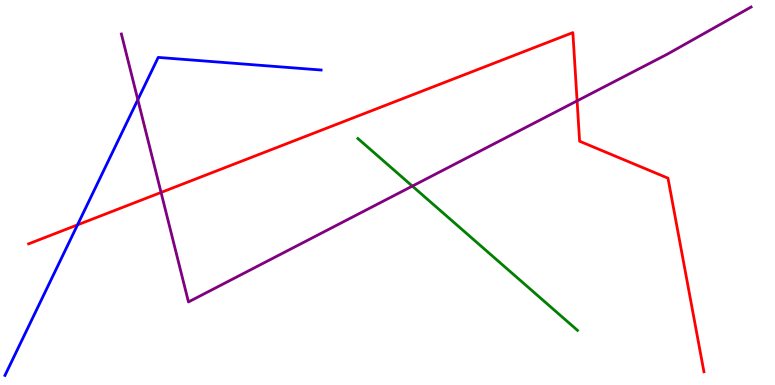[{'lines': ['blue', 'red'], 'intersections': [{'x': 1.0, 'y': 4.16}]}, {'lines': ['green', 'red'], 'intersections': []}, {'lines': ['purple', 'red'], 'intersections': [{'x': 2.08, 'y': 5.0}, {'x': 7.45, 'y': 7.38}]}, {'lines': ['blue', 'green'], 'intersections': []}, {'lines': ['blue', 'purple'], 'intersections': [{'x': 1.78, 'y': 7.41}]}, {'lines': ['green', 'purple'], 'intersections': [{'x': 5.32, 'y': 5.17}]}]